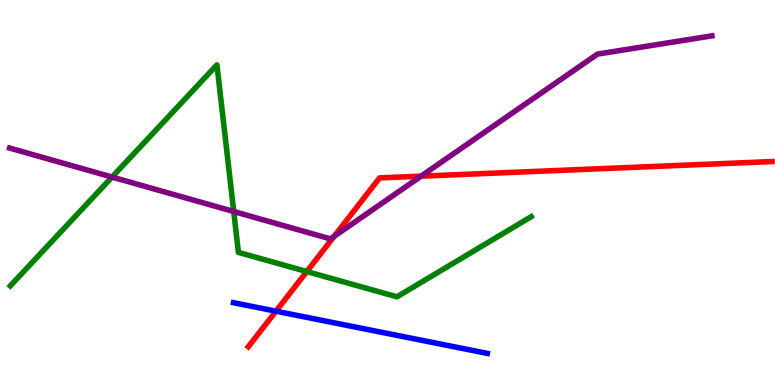[{'lines': ['blue', 'red'], 'intersections': [{'x': 3.56, 'y': 1.92}]}, {'lines': ['green', 'red'], 'intersections': [{'x': 3.96, 'y': 2.95}]}, {'lines': ['purple', 'red'], 'intersections': [{'x': 4.31, 'y': 3.86}, {'x': 5.43, 'y': 5.42}]}, {'lines': ['blue', 'green'], 'intersections': []}, {'lines': ['blue', 'purple'], 'intersections': []}, {'lines': ['green', 'purple'], 'intersections': [{'x': 1.45, 'y': 5.4}, {'x': 3.02, 'y': 4.51}]}]